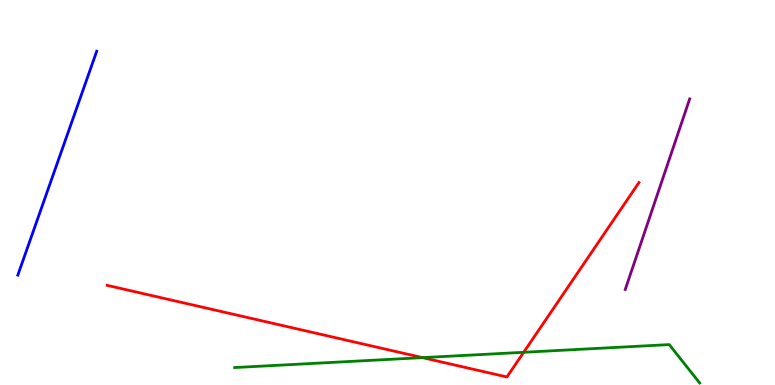[{'lines': ['blue', 'red'], 'intersections': []}, {'lines': ['green', 'red'], 'intersections': [{'x': 5.45, 'y': 0.711}, {'x': 6.76, 'y': 0.85}]}, {'lines': ['purple', 'red'], 'intersections': []}, {'lines': ['blue', 'green'], 'intersections': []}, {'lines': ['blue', 'purple'], 'intersections': []}, {'lines': ['green', 'purple'], 'intersections': []}]